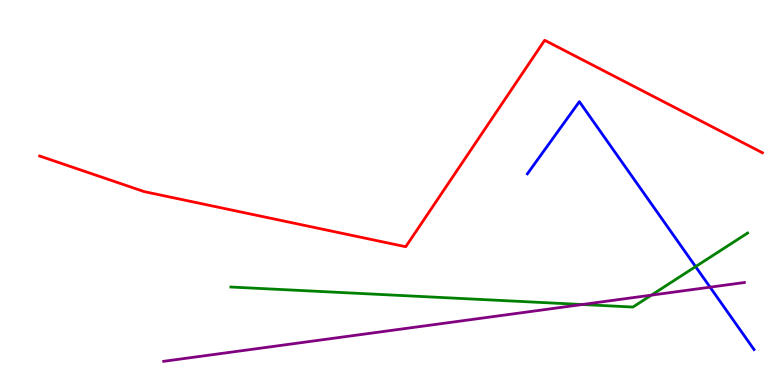[{'lines': ['blue', 'red'], 'intersections': []}, {'lines': ['green', 'red'], 'intersections': []}, {'lines': ['purple', 'red'], 'intersections': []}, {'lines': ['blue', 'green'], 'intersections': [{'x': 8.98, 'y': 3.07}]}, {'lines': ['blue', 'purple'], 'intersections': [{'x': 9.16, 'y': 2.54}]}, {'lines': ['green', 'purple'], 'intersections': [{'x': 7.51, 'y': 2.09}, {'x': 8.41, 'y': 2.33}]}]